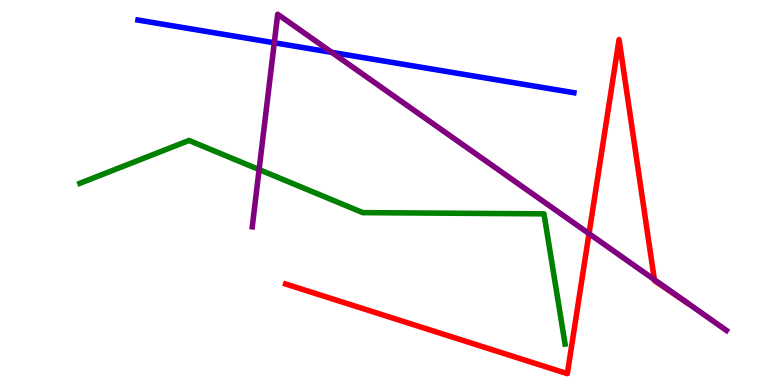[{'lines': ['blue', 'red'], 'intersections': []}, {'lines': ['green', 'red'], 'intersections': []}, {'lines': ['purple', 'red'], 'intersections': [{'x': 7.6, 'y': 3.93}, {'x': 8.44, 'y': 2.74}]}, {'lines': ['blue', 'green'], 'intersections': []}, {'lines': ['blue', 'purple'], 'intersections': [{'x': 3.54, 'y': 8.89}, {'x': 4.28, 'y': 8.64}]}, {'lines': ['green', 'purple'], 'intersections': [{'x': 3.34, 'y': 5.6}]}]